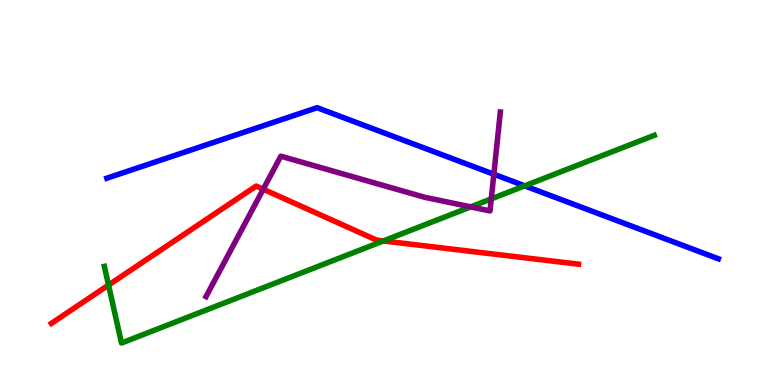[{'lines': ['blue', 'red'], 'intersections': []}, {'lines': ['green', 'red'], 'intersections': [{'x': 1.4, 'y': 2.6}, {'x': 4.95, 'y': 3.74}]}, {'lines': ['purple', 'red'], 'intersections': [{'x': 3.4, 'y': 5.09}]}, {'lines': ['blue', 'green'], 'intersections': [{'x': 6.77, 'y': 5.17}]}, {'lines': ['blue', 'purple'], 'intersections': [{'x': 6.37, 'y': 5.47}]}, {'lines': ['green', 'purple'], 'intersections': [{'x': 6.07, 'y': 4.63}, {'x': 6.34, 'y': 4.83}]}]